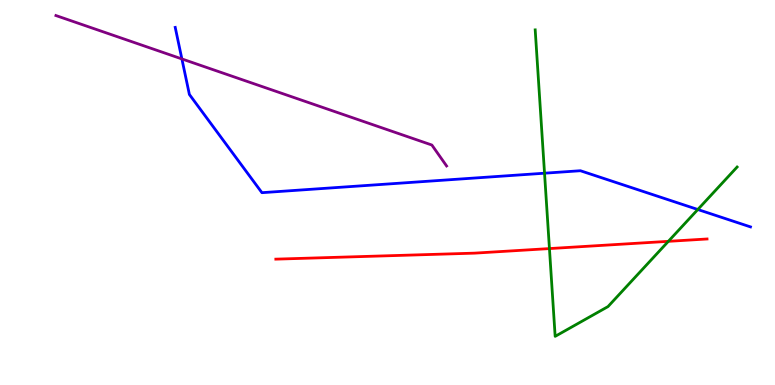[{'lines': ['blue', 'red'], 'intersections': []}, {'lines': ['green', 'red'], 'intersections': [{'x': 7.09, 'y': 3.54}, {'x': 8.62, 'y': 3.73}]}, {'lines': ['purple', 'red'], 'intersections': []}, {'lines': ['blue', 'green'], 'intersections': [{'x': 7.03, 'y': 5.5}, {'x': 9.0, 'y': 4.56}]}, {'lines': ['blue', 'purple'], 'intersections': [{'x': 2.35, 'y': 8.47}]}, {'lines': ['green', 'purple'], 'intersections': []}]